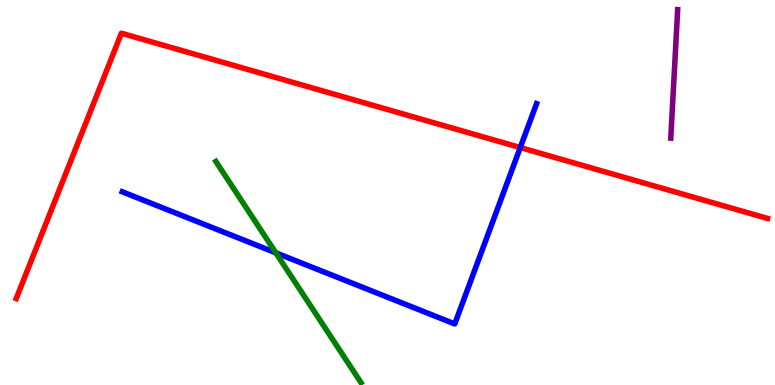[{'lines': ['blue', 'red'], 'intersections': [{'x': 6.71, 'y': 6.17}]}, {'lines': ['green', 'red'], 'intersections': []}, {'lines': ['purple', 'red'], 'intersections': []}, {'lines': ['blue', 'green'], 'intersections': [{'x': 3.56, 'y': 3.43}]}, {'lines': ['blue', 'purple'], 'intersections': []}, {'lines': ['green', 'purple'], 'intersections': []}]